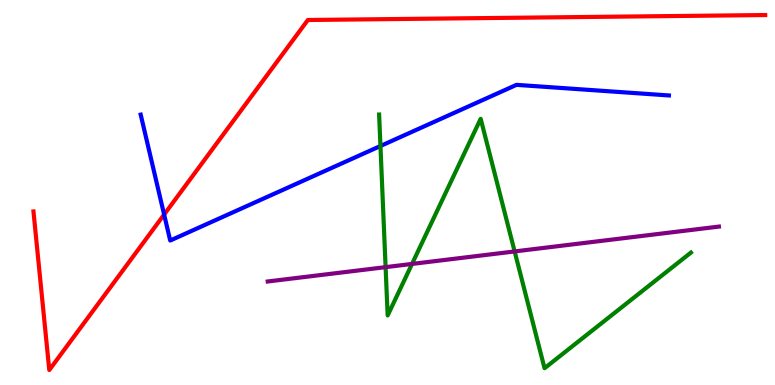[{'lines': ['blue', 'red'], 'intersections': [{'x': 2.12, 'y': 4.43}]}, {'lines': ['green', 'red'], 'intersections': []}, {'lines': ['purple', 'red'], 'intersections': []}, {'lines': ['blue', 'green'], 'intersections': [{'x': 4.91, 'y': 6.21}]}, {'lines': ['blue', 'purple'], 'intersections': []}, {'lines': ['green', 'purple'], 'intersections': [{'x': 4.98, 'y': 3.06}, {'x': 5.32, 'y': 3.14}, {'x': 6.64, 'y': 3.47}]}]